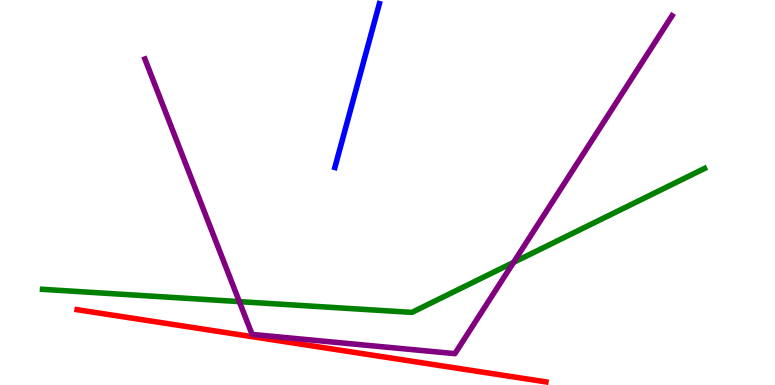[{'lines': ['blue', 'red'], 'intersections': []}, {'lines': ['green', 'red'], 'intersections': []}, {'lines': ['purple', 'red'], 'intersections': []}, {'lines': ['blue', 'green'], 'intersections': []}, {'lines': ['blue', 'purple'], 'intersections': []}, {'lines': ['green', 'purple'], 'intersections': [{'x': 3.09, 'y': 2.17}, {'x': 6.63, 'y': 3.18}]}]